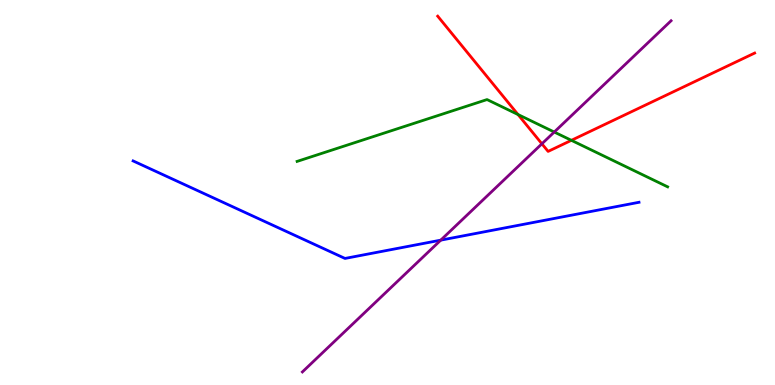[{'lines': ['blue', 'red'], 'intersections': []}, {'lines': ['green', 'red'], 'intersections': [{'x': 6.68, 'y': 7.03}, {'x': 7.37, 'y': 6.36}]}, {'lines': ['purple', 'red'], 'intersections': [{'x': 6.99, 'y': 6.26}]}, {'lines': ['blue', 'green'], 'intersections': []}, {'lines': ['blue', 'purple'], 'intersections': [{'x': 5.69, 'y': 3.76}]}, {'lines': ['green', 'purple'], 'intersections': [{'x': 7.15, 'y': 6.57}]}]